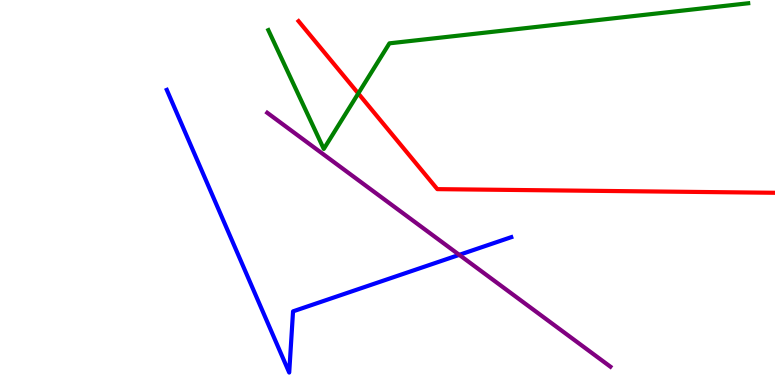[{'lines': ['blue', 'red'], 'intersections': []}, {'lines': ['green', 'red'], 'intersections': [{'x': 4.62, 'y': 7.57}]}, {'lines': ['purple', 'red'], 'intersections': []}, {'lines': ['blue', 'green'], 'intersections': []}, {'lines': ['blue', 'purple'], 'intersections': [{'x': 5.93, 'y': 3.38}]}, {'lines': ['green', 'purple'], 'intersections': []}]